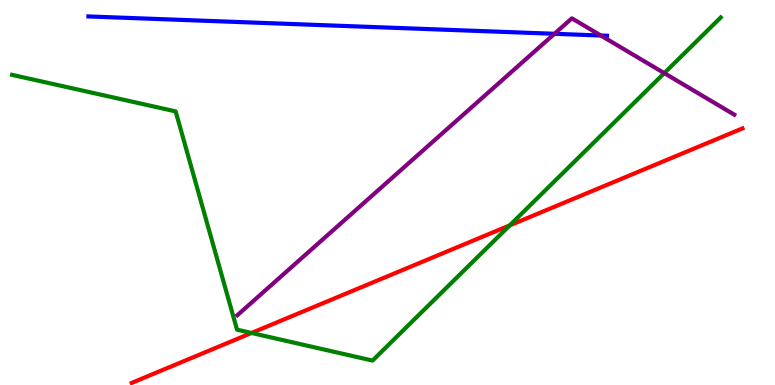[{'lines': ['blue', 'red'], 'intersections': []}, {'lines': ['green', 'red'], 'intersections': [{'x': 3.25, 'y': 1.35}, {'x': 6.58, 'y': 4.15}]}, {'lines': ['purple', 'red'], 'intersections': []}, {'lines': ['blue', 'green'], 'intersections': []}, {'lines': ['blue', 'purple'], 'intersections': [{'x': 7.15, 'y': 9.12}, {'x': 7.75, 'y': 9.08}]}, {'lines': ['green', 'purple'], 'intersections': [{'x': 8.57, 'y': 8.1}]}]